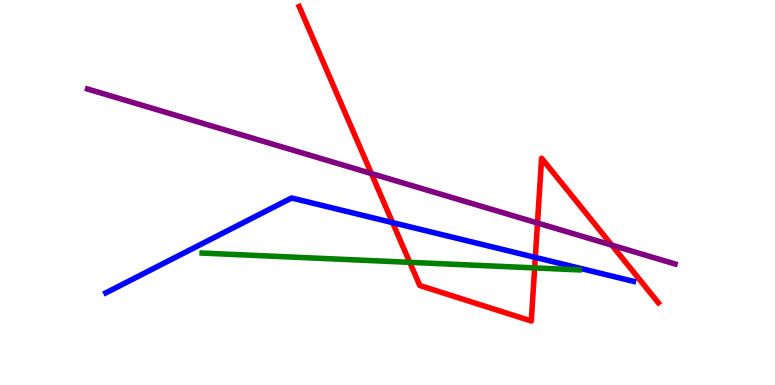[{'lines': ['blue', 'red'], 'intersections': [{'x': 5.07, 'y': 4.22}, {'x': 6.91, 'y': 3.31}]}, {'lines': ['green', 'red'], 'intersections': [{'x': 5.29, 'y': 3.19}, {'x': 6.9, 'y': 3.04}]}, {'lines': ['purple', 'red'], 'intersections': [{'x': 4.79, 'y': 5.49}, {'x': 6.94, 'y': 4.21}, {'x': 7.89, 'y': 3.63}]}, {'lines': ['blue', 'green'], 'intersections': []}, {'lines': ['blue', 'purple'], 'intersections': []}, {'lines': ['green', 'purple'], 'intersections': []}]